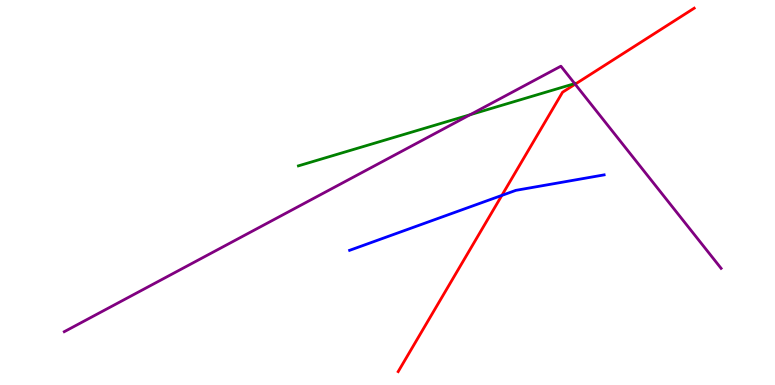[{'lines': ['blue', 'red'], 'intersections': [{'x': 6.48, 'y': 4.92}]}, {'lines': ['green', 'red'], 'intersections': []}, {'lines': ['purple', 'red'], 'intersections': [{'x': 7.42, 'y': 7.81}]}, {'lines': ['blue', 'green'], 'intersections': []}, {'lines': ['blue', 'purple'], 'intersections': []}, {'lines': ['green', 'purple'], 'intersections': [{'x': 6.07, 'y': 7.02}, {'x': 7.42, 'y': 7.83}]}]